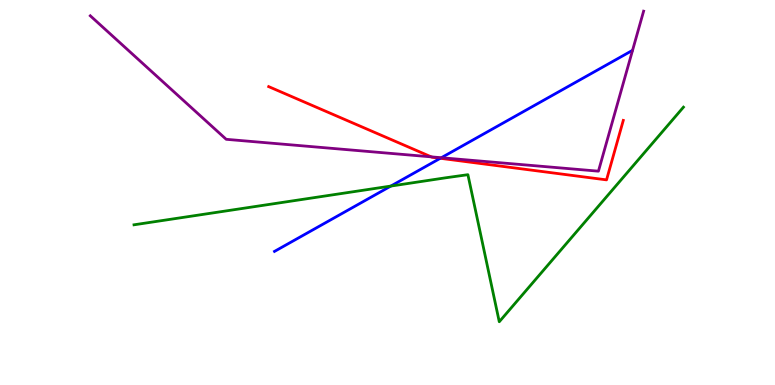[{'lines': ['blue', 'red'], 'intersections': [{'x': 5.68, 'y': 5.89}]}, {'lines': ['green', 'red'], 'intersections': []}, {'lines': ['purple', 'red'], 'intersections': [{'x': 5.56, 'y': 5.93}]}, {'lines': ['blue', 'green'], 'intersections': [{'x': 5.04, 'y': 5.17}]}, {'lines': ['blue', 'purple'], 'intersections': [{'x': 5.69, 'y': 5.9}]}, {'lines': ['green', 'purple'], 'intersections': []}]